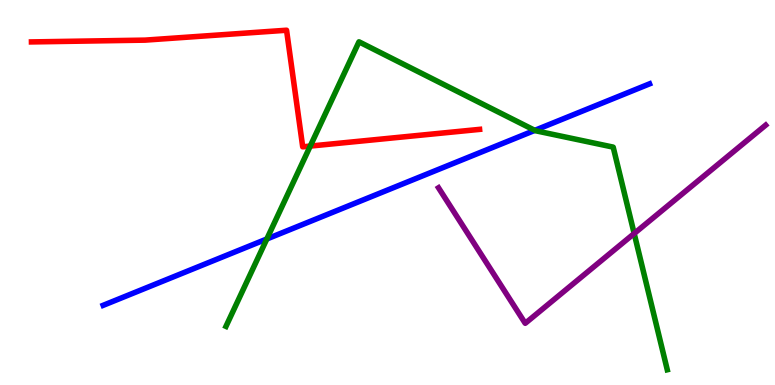[{'lines': ['blue', 'red'], 'intersections': []}, {'lines': ['green', 'red'], 'intersections': [{'x': 4.0, 'y': 6.21}]}, {'lines': ['purple', 'red'], 'intersections': []}, {'lines': ['blue', 'green'], 'intersections': [{'x': 3.44, 'y': 3.79}, {'x': 6.9, 'y': 6.61}]}, {'lines': ['blue', 'purple'], 'intersections': []}, {'lines': ['green', 'purple'], 'intersections': [{'x': 8.18, 'y': 3.93}]}]